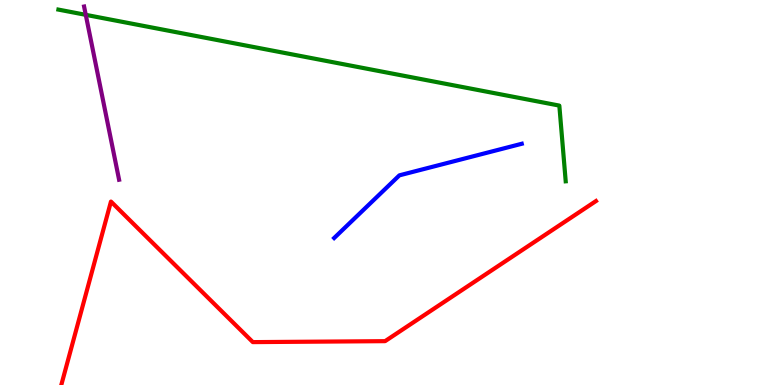[{'lines': ['blue', 'red'], 'intersections': []}, {'lines': ['green', 'red'], 'intersections': []}, {'lines': ['purple', 'red'], 'intersections': []}, {'lines': ['blue', 'green'], 'intersections': []}, {'lines': ['blue', 'purple'], 'intersections': []}, {'lines': ['green', 'purple'], 'intersections': [{'x': 1.11, 'y': 9.61}]}]